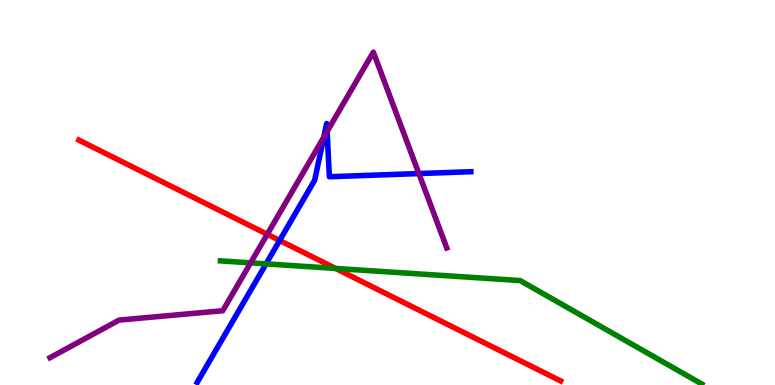[{'lines': ['blue', 'red'], 'intersections': [{'x': 3.61, 'y': 3.75}]}, {'lines': ['green', 'red'], 'intersections': [{'x': 4.33, 'y': 3.03}]}, {'lines': ['purple', 'red'], 'intersections': [{'x': 3.45, 'y': 3.91}]}, {'lines': ['blue', 'green'], 'intersections': [{'x': 3.43, 'y': 3.15}]}, {'lines': ['blue', 'purple'], 'intersections': [{'x': 4.18, 'y': 6.44}, {'x': 4.22, 'y': 6.58}, {'x': 5.4, 'y': 5.49}]}, {'lines': ['green', 'purple'], 'intersections': [{'x': 3.23, 'y': 3.17}]}]